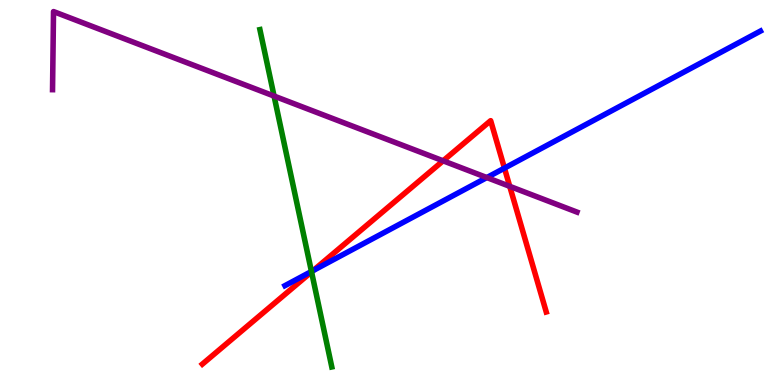[{'lines': ['blue', 'red'], 'intersections': [{'x': 4.04, 'y': 2.97}, {'x': 6.51, 'y': 5.63}]}, {'lines': ['green', 'red'], 'intersections': [{'x': 4.02, 'y': 2.94}]}, {'lines': ['purple', 'red'], 'intersections': [{'x': 5.72, 'y': 5.82}, {'x': 6.58, 'y': 5.16}]}, {'lines': ['blue', 'green'], 'intersections': [{'x': 4.02, 'y': 2.95}]}, {'lines': ['blue', 'purple'], 'intersections': [{'x': 6.28, 'y': 5.39}]}, {'lines': ['green', 'purple'], 'intersections': [{'x': 3.54, 'y': 7.5}]}]